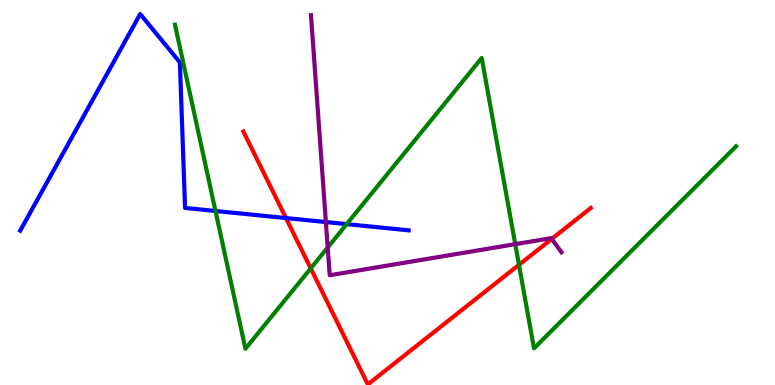[{'lines': ['blue', 'red'], 'intersections': [{'x': 3.69, 'y': 4.34}]}, {'lines': ['green', 'red'], 'intersections': [{'x': 4.01, 'y': 3.03}, {'x': 6.7, 'y': 3.12}]}, {'lines': ['purple', 'red'], 'intersections': [{'x': 7.12, 'y': 3.79}]}, {'lines': ['blue', 'green'], 'intersections': [{'x': 2.78, 'y': 4.52}, {'x': 4.47, 'y': 4.18}]}, {'lines': ['blue', 'purple'], 'intersections': [{'x': 4.2, 'y': 4.23}]}, {'lines': ['green', 'purple'], 'intersections': [{'x': 4.23, 'y': 3.57}, {'x': 6.65, 'y': 3.66}]}]